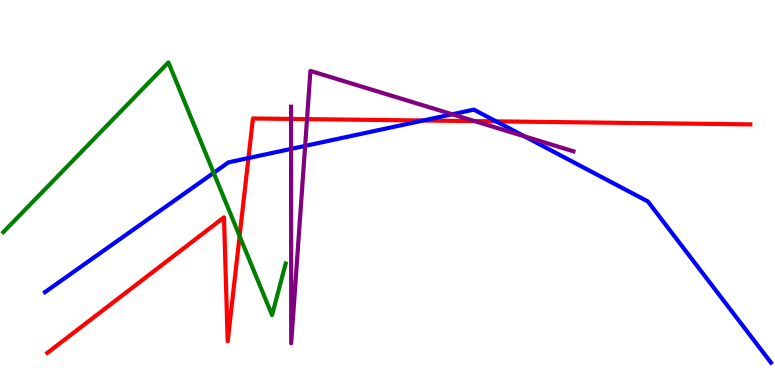[{'lines': ['blue', 'red'], 'intersections': [{'x': 3.21, 'y': 5.89}, {'x': 5.46, 'y': 6.87}, {'x': 6.4, 'y': 6.85}]}, {'lines': ['green', 'red'], 'intersections': [{'x': 3.09, 'y': 3.87}]}, {'lines': ['purple', 'red'], 'intersections': [{'x': 3.76, 'y': 6.91}, {'x': 3.96, 'y': 6.91}, {'x': 6.12, 'y': 6.85}]}, {'lines': ['blue', 'green'], 'intersections': [{'x': 2.76, 'y': 5.51}]}, {'lines': ['blue', 'purple'], 'intersections': [{'x': 3.76, 'y': 6.13}, {'x': 3.94, 'y': 6.21}, {'x': 5.84, 'y': 7.03}, {'x': 6.77, 'y': 6.46}]}, {'lines': ['green', 'purple'], 'intersections': []}]